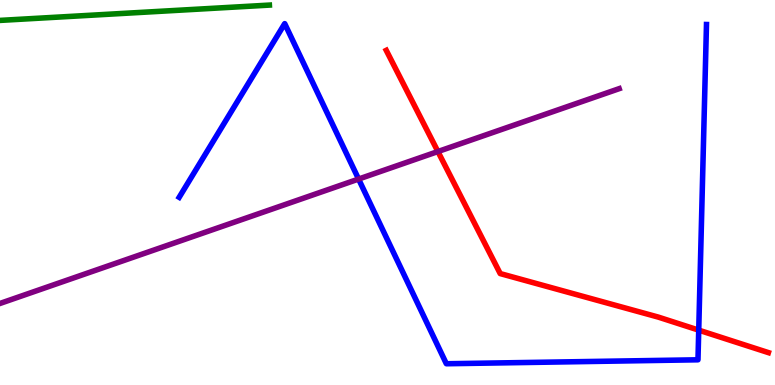[{'lines': ['blue', 'red'], 'intersections': [{'x': 9.02, 'y': 1.42}]}, {'lines': ['green', 'red'], 'intersections': []}, {'lines': ['purple', 'red'], 'intersections': [{'x': 5.65, 'y': 6.06}]}, {'lines': ['blue', 'green'], 'intersections': []}, {'lines': ['blue', 'purple'], 'intersections': [{'x': 4.63, 'y': 5.35}]}, {'lines': ['green', 'purple'], 'intersections': []}]